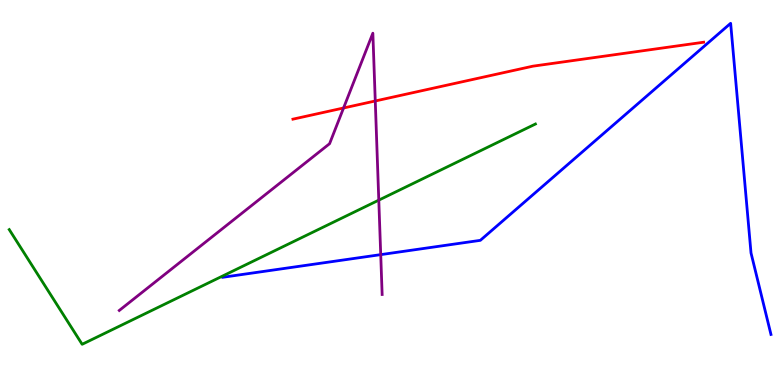[{'lines': ['blue', 'red'], 'intersections': []}, {'lines': ['green', 'red'], 'intersections': []}, {'lines': ['purple', 'red'], 'intersections': [{'x': 4.43, 'y': 7.2}, {'x': 4.84, 'y': 7.38}]}, {'lines': ['blue', 'green'], 'intersections': []}, {'lines': ['blue', 'purple'], 'intersections': [{'x': 4.91, 'y': 3.39}]}, {'lines': ['green', 'purple'], 'intersections': [{'x': 4.89, 'y': 4.8}]}]